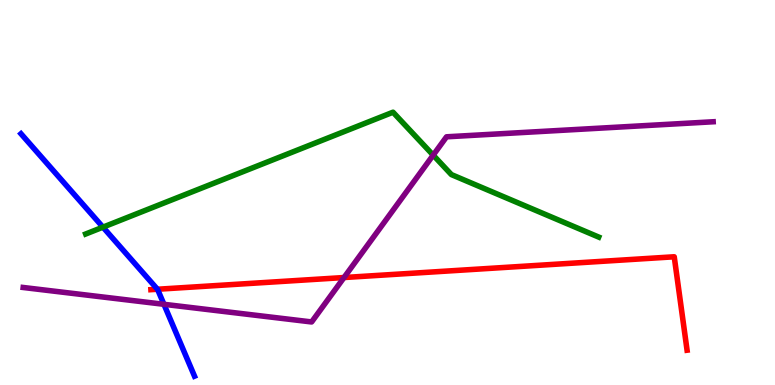[{'lines': ['blue', 'red'], 'intersections': [{'x': 2.03, 'y': 2.49}]}, {'lines': ['green', 'red'], 'intersections': []}, {'lines': ['purple', 'red'], 'intersections': [{'x': 4.44, 'y': 2.79}]}, {'lines': ['blue', 'green'], 'intersections': [{'x': 1.33, 'y': 4.1}]}, {'lines': ['blue', 'purple'], 'intersections': [{'x': 2.12, 'y': 2.1}]}, {'lines': ['green', 'purple'], 'intersections': [{'x': 5.59, 'y': 5.97}]}]